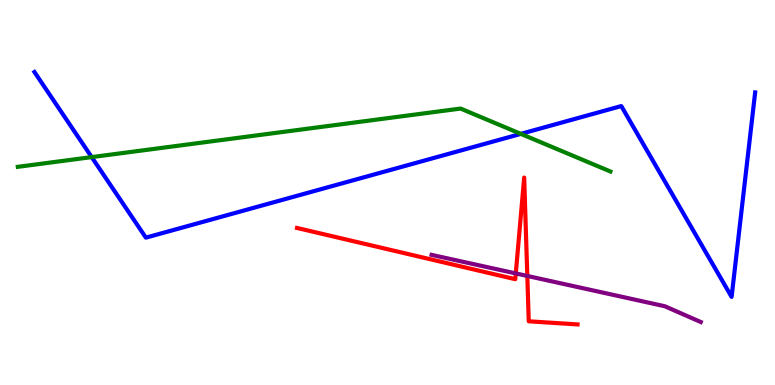[{'lines': ['blue', 'red'], 'intersections': []}, {'lines': ['green', 'red'], 'intersections': []}, {'lines': ['purple', 'red'], 'intersections': [{'x': 6.66, 'y': 2.9}, {'x': 6.8, 'y': 2.83}]}, {'lines': ['blue', 'green'], 'intersections': [{'x': 1.18, 'y': 5.92}, {'x': 6.72, 'y': 6.52}]}, {'lines': ['blue', 'purple'], 'intersections': []}, {'lines': ['green', 'purple'], 'intersections': []}]